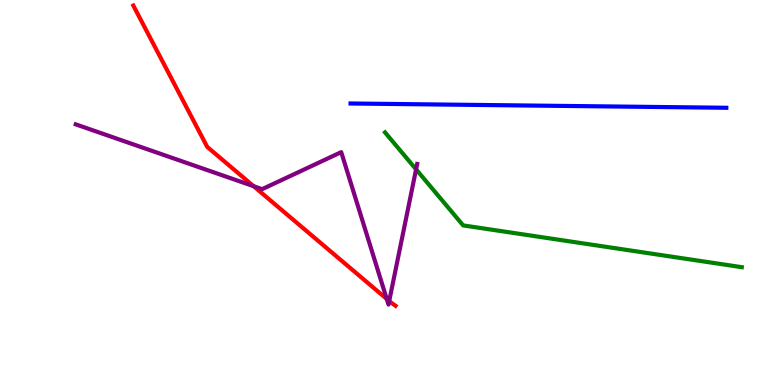[{'lines': ['blue', 'red'], 'intersections': []}, {'lines': ['green', 'red'], 'intersections': []}, {'lines': ['purple', 'red'], 'intersections': [{'x': 3.27, 'y': 5.16}, {'x': 4.99, 'y': 2.24}, {'x': 5.02, 'y': 2.18}]}, {'lines': ['blue', 'green'], 'intersections': []}, {'lines': ['blue', 'purple'], 'intersections': []}, {'lines': ['green', 'purple'], 'intersections': [{'x': 5.37, 'y': 5.6}]}]